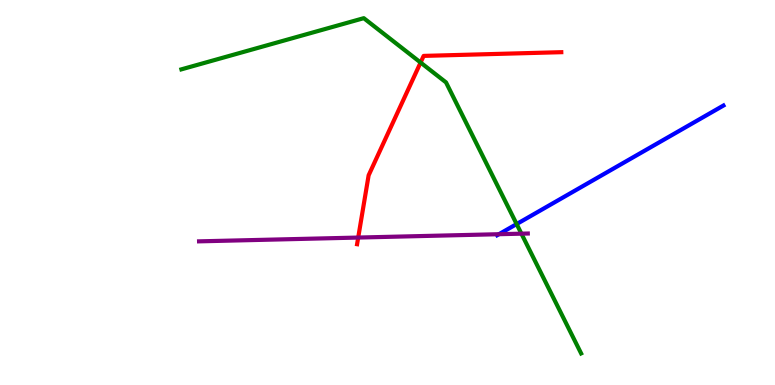[{'lines': ['blue', 'red'], 'intersections': []}, {'lines': ['green', 'red'], 'intersections': [{'x': 5.43, 'y': 8.38}]}, {'lines': ['purple', 'red'], 'intersections': [{'x': 4.62, 'y': 3.83}]}, {'lines': ['blue', 'green'], 'intersections': [{'x': 6.67, 'y': 4.18}]}, {'lines': ['blue', 'purple'], 'intersections': [{'x': 6.44, 'y': 3.92}]}, {'lines': ['green', 'purple'], 'intersections': [{'x': 6.73, 'y': 3.93}]}]